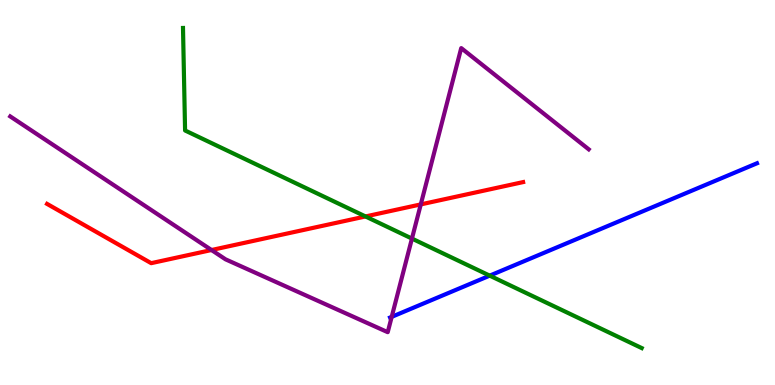[{'lines': ['blue', 'red'], 'intersections': []}, {'lines': ['green', 'red'], 'intersections': [{'x': 4.72, 'y': 4.38}]}, {'lines': ['purple', 'red'], 'intersections': [{'x': 2.73, 'y': 3.51}, {'x': 5.43, 'y': 4.69}]}, {'lines': ['blue', 'green'], 'intersections': [{'x': 6.32, 'y': 2.84}]}, {'lines': ['blue', 'purple'], 'intersections': [{'x': 5.05, 'y': 1.77}]}, {'lines': ['green', 'purple'], 'intersections': [{'x': 5.32, 'y': 3.8}]}]